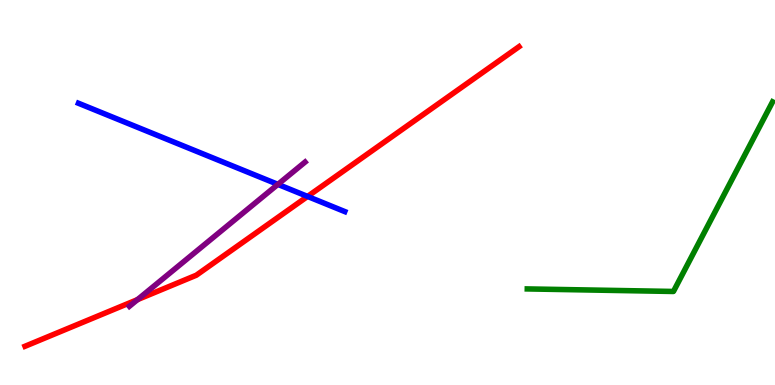[{'lines': ['blue', 'red'], 'intersections': [{'x': 3.97, 'y': 4.9}]}, {'lines': ['green', 'red'], 'intersections': []}, {'lines': ['purple', 'red'], 'intersections': [{'x': 1.77, 'y': 2.22}]}, {'lines': ['blue', 'green'], 'intersections': []}, {'lines': ['blue', 'purple'], 'intersections': [{'x': 3.59, 'y': 5.21}]}, {'lines': ['green', 'purple'], 'intersections': []}]